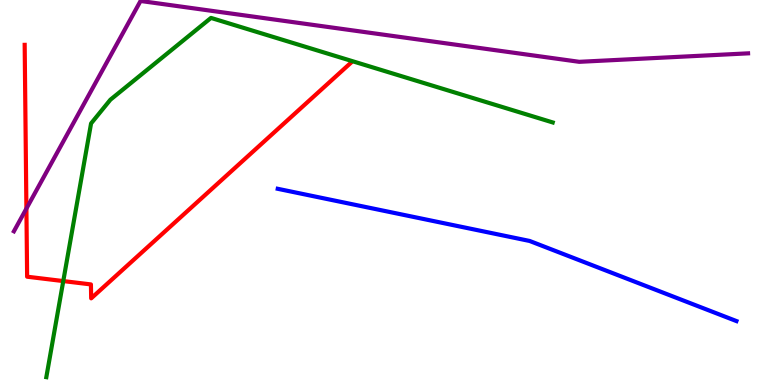[{'lines': ['blue', 'red'], 'intersections': []}, {'lines': ['green', 'red'], 'intersections': [{'x': 0.816, 'y': 2.7}]}, {'lines': ['purple', 'red'], 'intersections': [{'x': 0.341, 'y': 4.58}]}, {'lines': ['blue', 'green'], 'intersections': []}, {'lines': ['blue', 'purple'], 'intersections': []}, {'lines': ['green', 'purple'], 'intersections': []}]